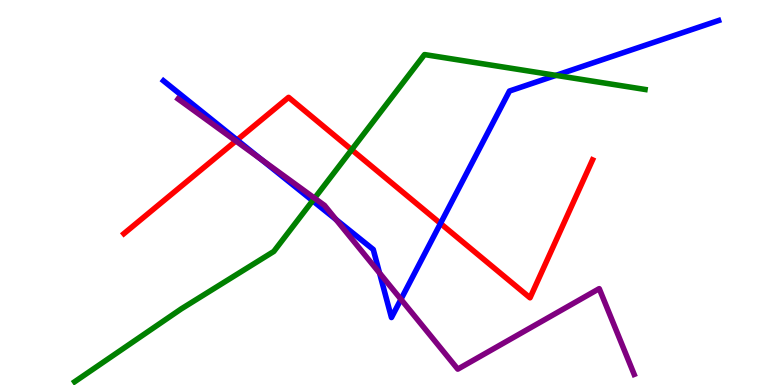[{'lines': ['blue', 'red'], 'intersections': [{'x': 3.06, 'y': 6.36}, {'x': 5.68, 'y': 4.2}]}, {'lines': ['green', 'red'], 'intersections': [{'x': 4.54, 'y': 6.11}]}, {'lines': ['purple', 'red'], 'intersections': [{'x': 3.04, 'y': 6.34}]}, {'lines': ['blue', 'green'], 'intersections': [{'x': 4.03, 'y': 4.79}, {'x': 7.17, 'y': 8.04}]}, {'lines': ['blue', 'purple'], 'intersections': [{'x': 3.37, 'y': 5.86}, {'x': 4.34, 'y': 4.3}, {'x': 4.9, 'y': 2.91}, {'x': 5.17, 'y': 2.23}]}, {'lines': ['green', 'purple'], 'intersections': [{'x': 4.06, 'y': 4.85}]}]